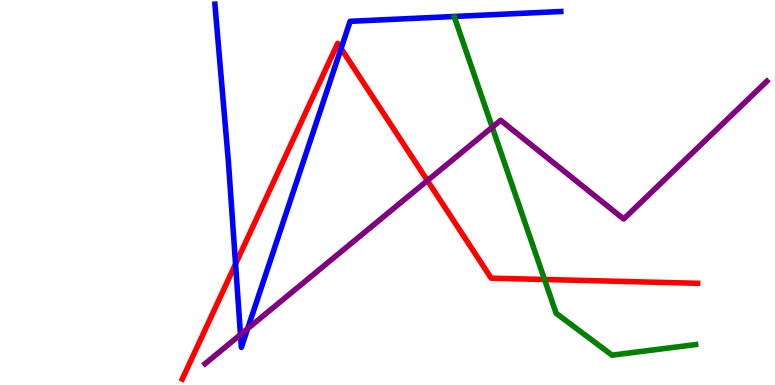[{'lines': ['blue', 'red'], 'intersections': [{'x': 3.04, 'y': 3.14}, {'x': 4.4, 'y': 8.74}]}, {'lines': ['green', 'red'], 'intersections': [{'x': 7.03, 'y': 2.74}]}, {'lines': ['purple', 'red'], 'intersections': [{'x': 5.52, 'y': 5.31}]}, {'lines': ['blue', 'green'], 'intersections': []}, {'lines': ['blue', 'purple'], 'intersections': [{'x': 3.1, 'y': 1.31}, {'x': 3.2, 'y': 1.46}]}, {'lines': ['green', 'purple'], 'intersections': [{'x': 6.35, 'y': 6.7}]}]